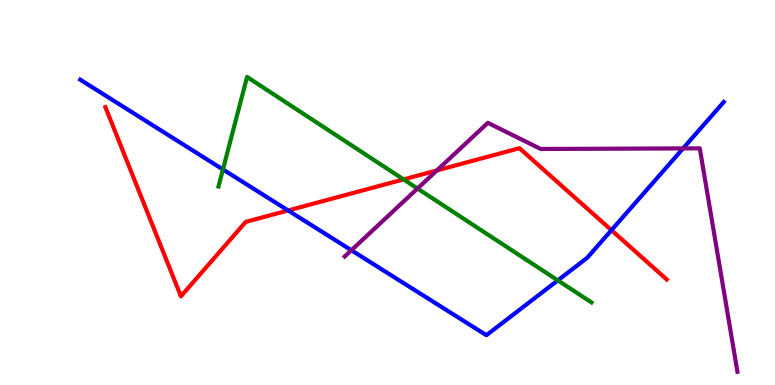[{'lines': ['blue', 'red'], 'intersections': [{'x': 3.72, 'y': 4.53}, {'x': 7.89, 'y': 4.02}]}, {'lines': ['green', 'red'], 'intersections': [{'x': 5.21, 'y': 5.34}]}, {'lines': ['purple', 'red'], 'intersections': [{'x': 5.64, 'y': 5.57}]}, {'lines': ['blue', 'green'], 'intersections': [{'x': 2.88, 'y': 5.6}, {'x': 7.2, 'y': 2.72}]}, {'lines': ['blue', 'purple'], 'intersections': [{'x': 4.53, 'y': 3.5}, {'x': 8.81, 'y': 6.15}]}, {'lines': ['green', 'purple'], 'intersections': [{'x': 5.39, 'y': 5.1}]}]